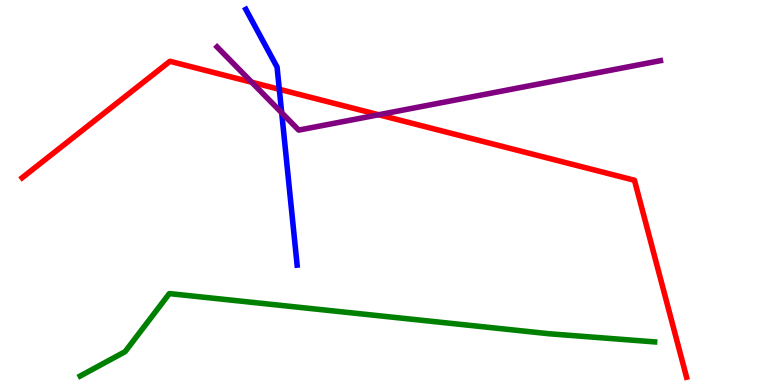[{'lines': ['blue', 'red'], 'intersections': [{'x': 3.6, 'y': 7.68}]}, {'lines': ['green', 'red'], 'intersections': []}, {'lines': ['purple', 'red'], 'intersections': [{'x': 3.25, 'y': 7.86}, {'x': 4.89, 'y': 7.02}]}, {'lines': ['blue', 'green'], 'intersections': []}, {'lines': ['blue', 'purple'], 'intersections': [{'x': 3.63, 'y': 7.07}]}, {'lines': ['green', 'purple'], 'intersections': []}]